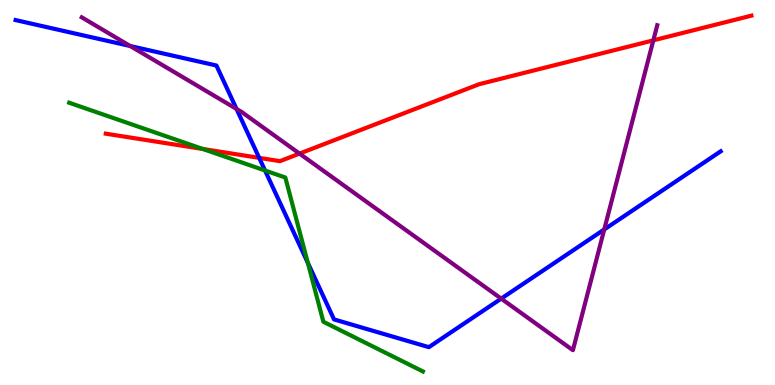[{'lines': ['blue', 'red'], 'intersections': [{'x': 3.34, 'y': 5.9}]}, {'lines': ['green', 'red'], 'intersections': [{'x': 2.62, 'y': 6.13}]}, {'lines': ['purple', 'red'], 'intersections': [{'x': 3.86, 'y': 6.01}, {'x': 8.43, 'y': 8.95}]}, {'lines': ['blue', 'green'], 'intersections': [{'x': 3.42, 'y': 5.57}, {'x': 3.97, 'y': 3.17}]}, {'lines': ['blue', 'purple'], 'intersections': [{'x': 1.68, 'y': 8.8}, {'x': 3.05, 'y': 7.17}, {'x': 6.47, 'y': 2.24}, {'x': 7.8, 'y': 4.04}]}, {'lines': ['green', 'purple'], 'intersections': []}]